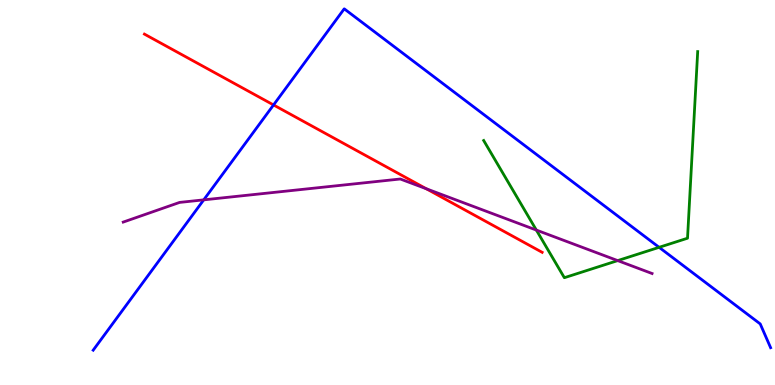[{'lines': ['blue', 'red'], 'intersections': [{'x': 3.53, 'y': 7.27}]}, {'lines': ['green', 'red'], 'intersections': []}, {'lines': ['purple', 'red'], 'intersections': [{'x': 5.5, 'y': 5.1}]}, {'lines': ['blue', 'green'], 'intersections': [{'x': 8.5, 'y': 3.58}]}, {'lines': ['blue', 'purple'], 'intersections': [{'x': 2.63, 'y': 4.81}]}, {'lines': ['green', 'purple'], 'intersections': [{'x': 6.92, 'y': 4.02}, {'x': 7.97, 'y': 3.23}]}]